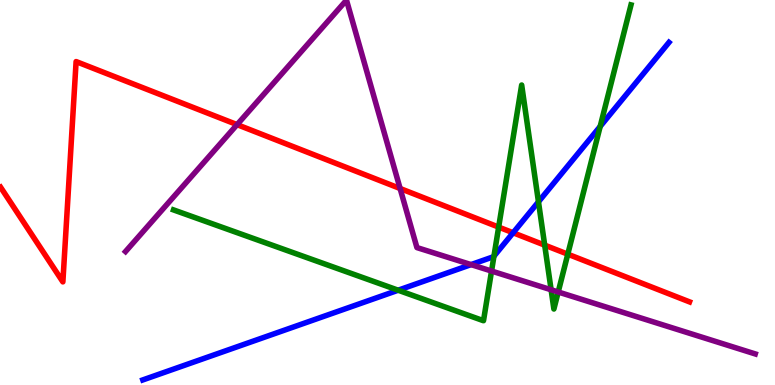[{'lines': ['blue', 'red'], 'intersections': [{'x': 6.62, 'y': 3.95}]}, {'lines': ['green', 'red'], 'intersections': [{'x': 6.43, 'y': 4.1}, {'x': 7.03, 'y': 3.63}, {'x': 7.33, 'y': 3.4}]}, {'lines': ['purple', 'red'], 'intersections': [{'x': 3.06, 'y': 6.76}, {'x': 5.16, 'y': 5.1}]}, {'lines': ['blue', 'green'], 'intersections': [{'x': 5.14, 'y': 2.46}, {'x': 6.37, 'y': 3.35}, {'x': 6.95, 'y': 4.76}, {'x': 7.74, 'y': 6.72}]}, {'lines': ['blue', 'purple'], 'intersections': [{'x': 6.08, 'y': 3.13}]}, {'lines': ['green', 'purple'], 'intersections': [{'x': 6.34, 'y': 2.96}, {'x': 7.11, 'y': 2.47}, {'x': 7.2, 'y': 2.42}]}]